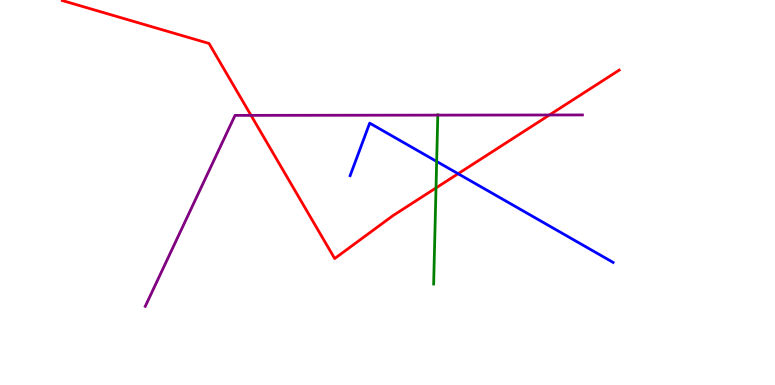[{'lines': ['blue', 'red'], 'intersections': [{'x': 5.91, 'y': 5.49}]}, {'lines': ['green', 'red'], 'intersections': [{'x': 5.63, 'y': 5.12}]}, {'lines': ['purple', 'red'], 'intersections': [{'x': 3.24, 'y': 7.0}, {'x': 7.09, 'y': 7.01}]}, {'lines': ['blue', 'green'], 'intersections': [{'x': 5.63, 'y': 5.81}]}, {'lines': ['blue', 'purple'], 'intersections': []}, {'lines': ['green', 'purple'], 'intersections': [{'x': 5.65, 'y': 7.01}]}]